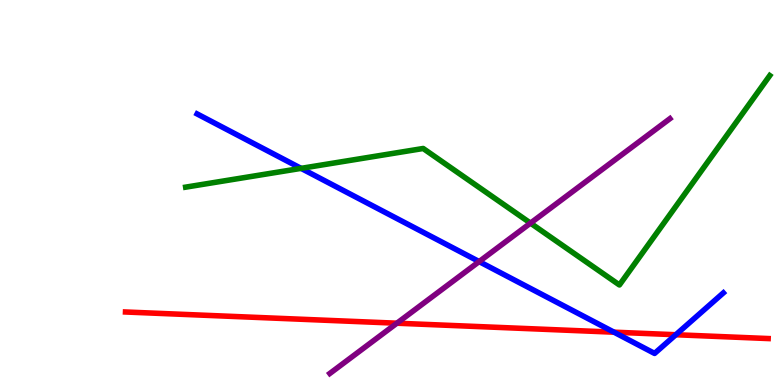[{'lines': ['blue', 'red'], 'intersections': [{'x': 7.92, 'y': 1.37}, {'x': 8.72, 'y': 1.31}]}, {'lines': ['green', 'red'], 'intersections': []}, {'lines': ['purple', 'red'], 'intersections': [{'x': 5.12, 'y': 1.61}]}, {'lines': ['blue', 'green'], 'intersections': [{'x': 3.88, 'y': 5.63}]}, {'lines': ['blue', 'purple'], 'intersections': [{'x': 6.18, 'y': 3.21}]}, {'lines': ['green', 'purple'], 'intersections': [{'x': 6.85, 'y': 4.2}]}]